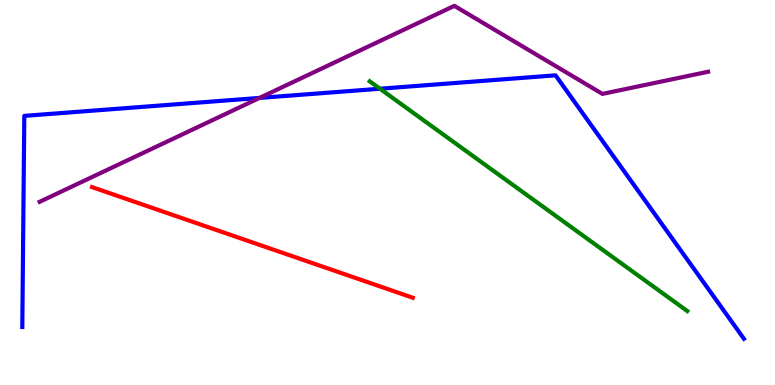[{'lines': ['blue', 'red'], 'intersections': []}, {'lines': ['green', 'red'], 'intersections': []}, {'lines': ['purple', 'red'], 'intersections': []}, {'lines': ['blue', 'green'], 'intersections': [{'x': 4.9, 'y': 7.7}]}, {'lines': ['blue', 'purple'], 'intersections': [{'x': 3.35, 'y': 7.46}]}, {'lines': ['green', 'purple'], 'intersections': []}]